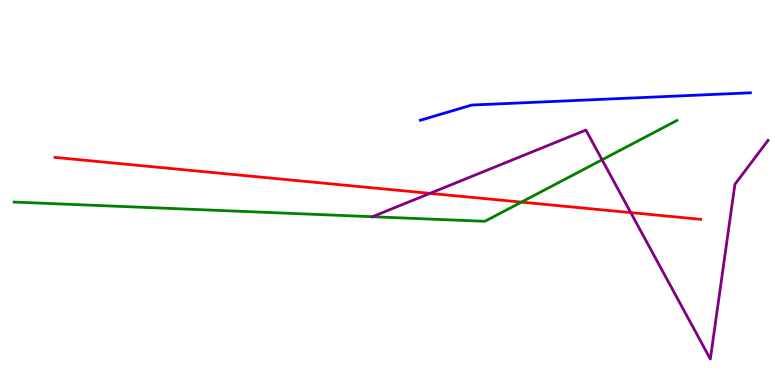[{'lines': ['blue', 'red'], 'intersections': []}, {'lines': ['green', 'red'], 'intersections': [{'x': 6.73, 'y': 4.75}]}, {'lines': ['purple', 'red'], 'intersections': [{'x': 5.55, 'y': 4.98}, {'x': 8.14, 'y': 4.48}]}, {'lines': ['blue', 'green'], 'intersections': []}, {'lines': ['blue', 'purple'], 'intersections': []}, {'lines': ['green', 'purple'], 'intersections': [{'x': 4.81, 'y': 4.37}, {'x': 7.77, 'y': 5.85}]}]